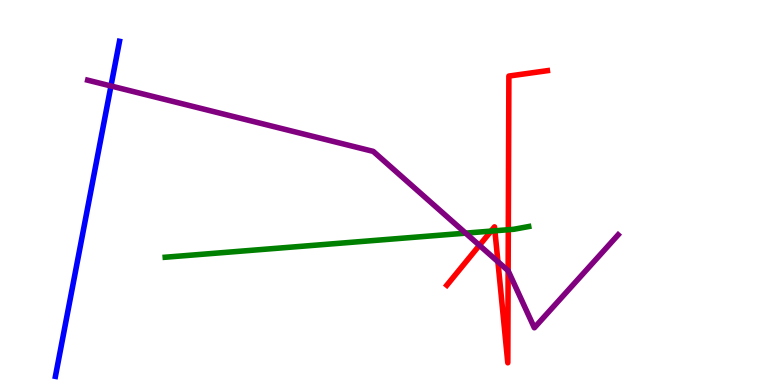[{'lines': ['blue', 'red'], 'intersections': []}, {'lines': ['green', 'red'], 'intersections': [{'x': 6.34, 'y': 4.0}, {'x': 6.39, 'y': 4.01}, {'x': 6.56, 'y': 4.03}]}, {'lines': ['purple', 'red'], 'intersections': [{'x': 6.19, 'y': 3.63}, {'x': 6.42, 'y': 3.2}, {'x': 6.56, 'y': 2.97}]}, {'lines': ['blue', 'green'], 'intersections': []}, {'lines': ['blue', 'purple'], 'intersections': [{'x': 1.43, 'y': 7.77}]}, {'lines': ['green', 'purple'], 'intersections': [{'x': 6.01, 'y': 3.94}]}]